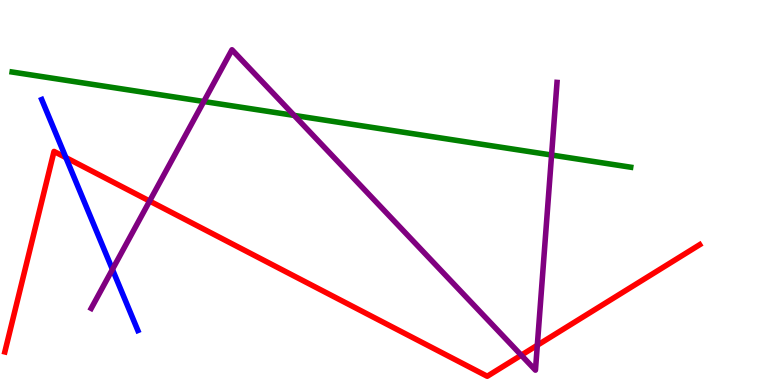[{'lines': ['blue', 'red'], 'intersections': [{'x': 0.85, 'y': 5.91}]}, {'lines': ['green', 'red'], 'intersections': []}, {'lines': ['purple', 'red'], 'intersections': [{'x': 1.93, 'y': 4.78}, {'x': 6.73, 'y': 0.774}, {'x': 6.93, 'y': 1.03}]}, {'lines': ['blue', 'green'], 'intersections': []}, {'lines': ['blue', 'purple'], 'intersections': [{'x': 1.45, 'y': 3.0}]}, {'lines': ['green', 'purple'], 'intersections': [{'x': 2.63, 'y': 7.36}, {'x': 3.8, 'y': 7.0}, {'x': 7.12, 'y': 5.97}]}]